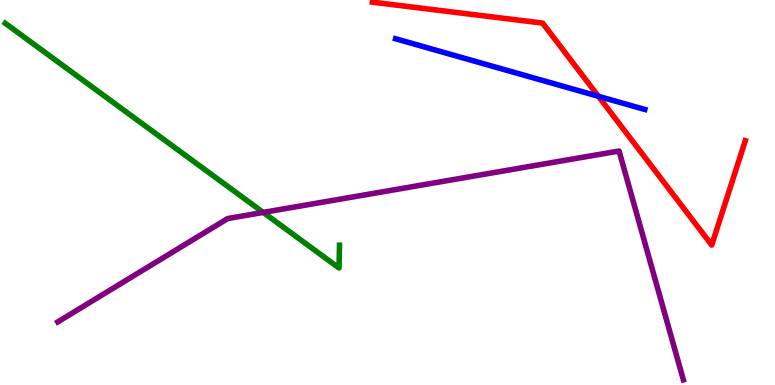[{'lines': ['blue', 'red'], 'intersections': [{'x': 7.72, 'y': 7.5}]}, {'lines': ['green', 'red'], 'intersections': []}, {'lines': ['purple', 'red'], 'intersections': []}, {'lines': ['blue', 'green'], 'intersections': []}, {'lines': ['blue', 'purple'], 'intersections': []}, {'lines': ['green', 'purple'], 'intersections': [{'x': 3.4, 'y': 4.48}]}]